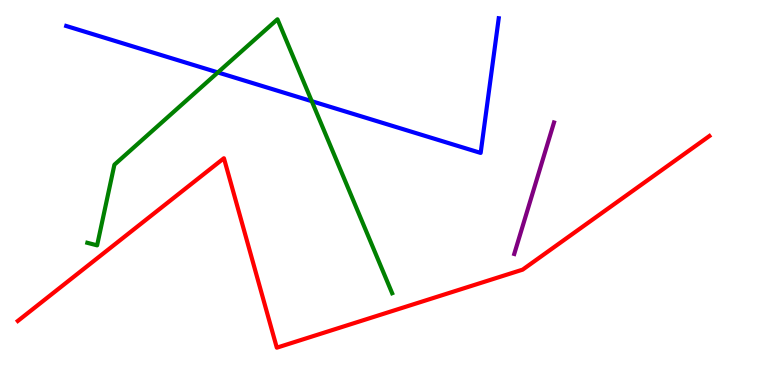[{'lines': ['blue', 'red'], 'intersections': []}, {'lines': ['green', 'red'], 'intersections': []}, {'lines': ['purple', 'red'], 'intersections': []}, {'lines': ['blue', 'green'], 'intersections': [{'x': 2.81, 'y': 8.12}, {'x': 4.02, 'y': 7.37}]}, {'lines': ['blue', 'purple'], 'intersections': []}, {'lines': ['green', 'purple'], 'intersections': []}]